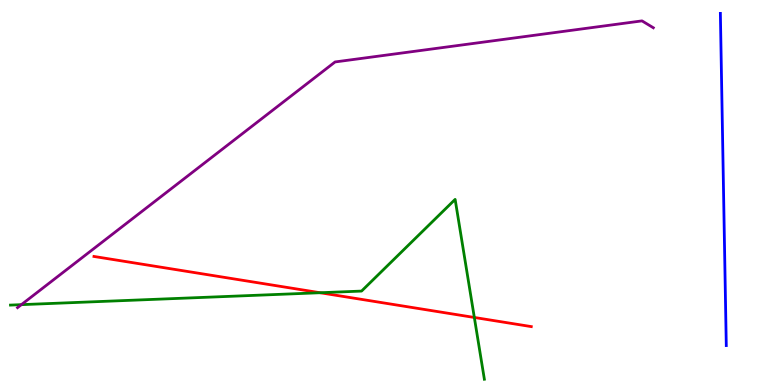[{'lines': ['blue', 'red'], 'intersections': []}, {'lines': ['green', 'red'], 'intersections': [{'x': 4.13, 'y': 2.4}, {'x': 6.12, 'y': 1.75}]}, {'lines': ['purple', 'red'], 'intersections': []}, {'lines': ['blue', 'green'], 'intersections': []}, {'lines': ['blue', 'purple'], 'intersections': []}, {'lines': ['green', 'purple'], 'intersections': [{'x': 0.276, 'y': 2.09}]}]